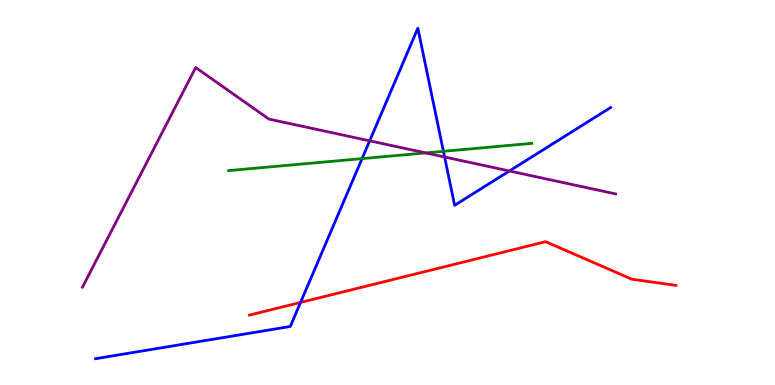[{'lines': ['blue', 'red'], 'intersections': [{'x': 3.88, 'y': 2.14}]}, {'lines': ['green', 'red'], 'intersections': []}, {'lines': ['purple', 'red'], 'intersections': []}, {'lines': ['blue', 'green'], 'intersections': [{'x': 4.67, 'y': 5.88}, {'x': 5.72, 'y': 6.07}]}, {'lines': ['blue', 'purple'], 'intersections': [{'x': 4.77, 'y': 6.34}, {'x': 5.74, 'y': 5.92}, {'x': 6.57, 'y': 5.56}]}, {'lines': ['green', 'purple'], 'intersections': [{'x': 5.49, 'y': 6.03}]}]